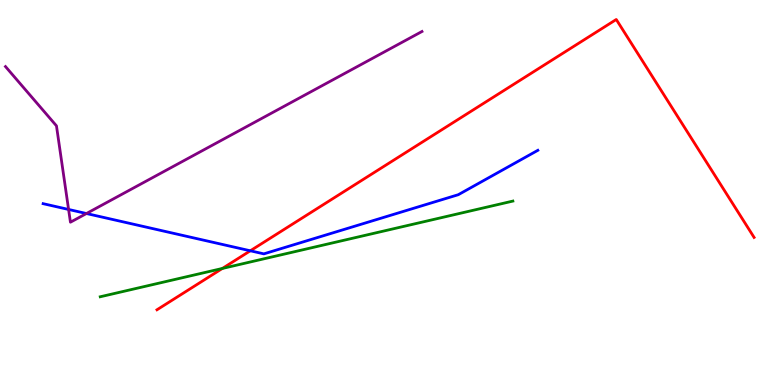[{'lines': ['blue', 'red'], 'intersections': [{'x': 3.23, 'y': 3.49}]}, {'lines': ['green', 'red'], 'intersections': [{'x': 2.87, 'y': 3.03}]}, {'lines': ['purple', 'red'], 'intersections': []}, {'lines': ['blue', 'green'], 'intersections': []}, {'lines': ['blue', 'purple'], 'intersections': [{'x': 0.885, 'y': 4.56}, {'x': 1.12, 'y': 4.45}]}, {'lines': ['green', 'purple'], 'intersections': []}]